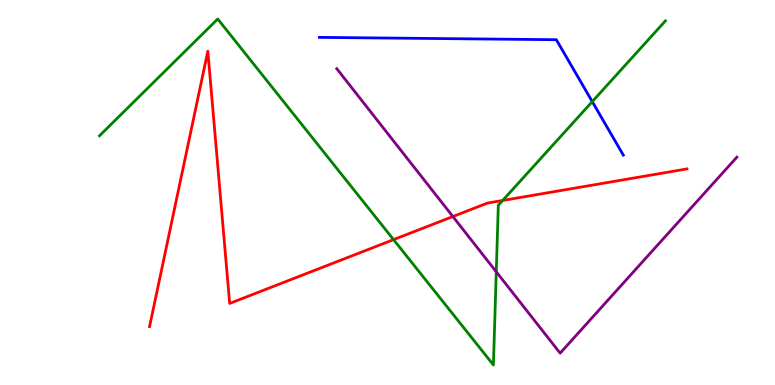[{'lines': ['blue', 'red'], 'intersections': []}, {'lines': ['green', 'red'], 'intersections': [{'x': 5.08, 'y': 3.78}, {'x': 6.49, 'y': 4.79}]}, {'lines': ['purple', 'red'], 'intersections': [{'x': 5.84, 'y': 4.38}]}, {'lines': ['blue', 'green'], 'intersections': [{'x': 7.64, 'y': 7.36}]}, {'lines': ['blue', 'purple'], 'intersections': []}, {'lines': ['green', 'purple'], 'intersections': [{'x': 6.4, 'y': 2.94}]}]